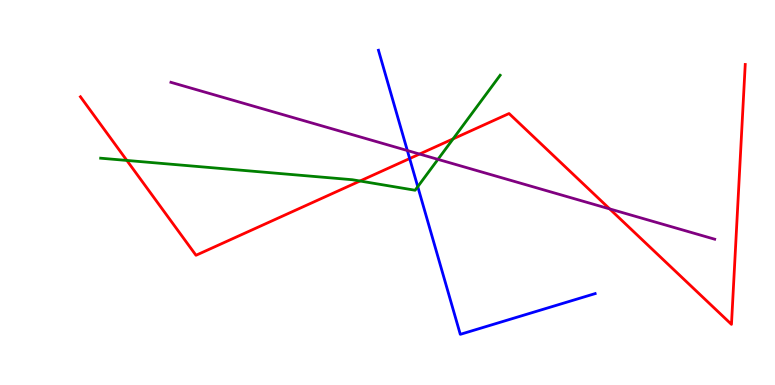[{'lines': ['blue', 'red'], 'intersections': [{'x': 5.29, 'y': 5.88}]}, {'lines': ['green', 'red'], 'intersections': [{'x': 1.64, 'y': 5.83}, {'x': 4.65, 'y': 5.3}, {'x': 5.85, 'y': 6.39}]}, {'lines': ['purple', 'red'], 'intersections': [{'x': 5.41, 'y': 6.0}, {'x': 7.87, 'y': 4.57}]}, {'lines': ['blue', 'green'], 'intersections': [{'x': 5.39, 'y': 5.15}]}, {'lines': ['blue', 'purple'], 'intersections': [{'x': 5.26, 'y': 6.09}]}, {'lines': ['green', 'purple'], 'intersections': [{'x': 5.65, 'y': 5.86}]}]